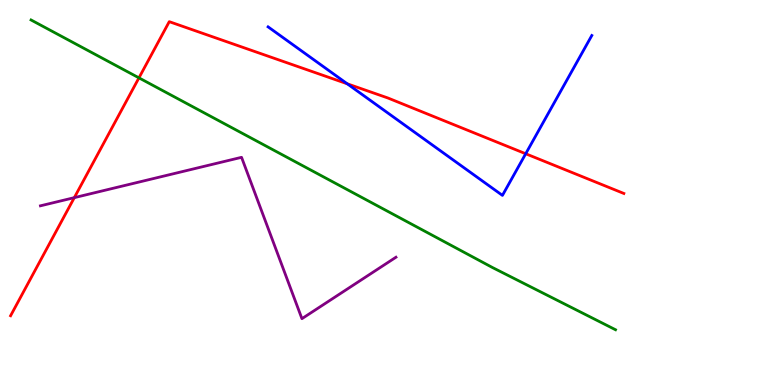[{'lines': ['blue', 'red'], 'intersections': [{'x': 4.48, 'y': 7.82}, {'x': 6.78, 'y': 6.01}]}, {'lines': ['green', 'red'], 'intersections': [{'x': 1.79, 'y': 7.98}]}, {'lines': ['purple', 'red'], 'intersections': [{'x': 0.959, 'y': 4.87}]}, {'lines': ['blue', 'green'], 'intersections': []}, {'lines': ['blue', 'purple'], 'intersections': []}, {'lines': ['green', 'purple'], 'intersections': []}]